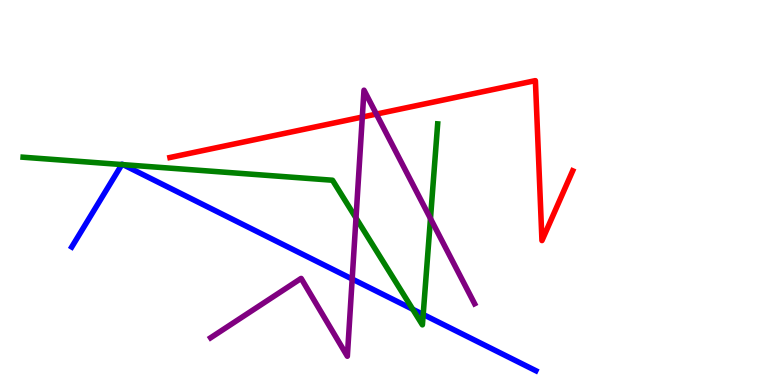[{'lines': ['blue', 'red'], 'intersections': []}, {'lines': ['green', 'red'], 'intersections': []}, {'lines': ['purple', 'red'], 'intersections': [{'x': 4.67, 'y': 6.96}, {'x': 4.86, 'y': 7.04}]}, {'lines': ['blue', 'green'], 'intersections': [{'x': 1.57, 'y': 5.73}, {'x': 1.59, 'y': 5.72}, {'x': 5.33, 'y': 1.97}, {'x': 5.46, 'y': 1.83}]}, {'lines': ['blue', 'purple'], 'intersections': [{'x': 4.54, 'y': 2.75}]}, {'lines': ['green', 'purple'], 'intersections': [{'x': 4.59, 'y': 4.34}, {'x': 5.55, 'y': 4.32}]}]